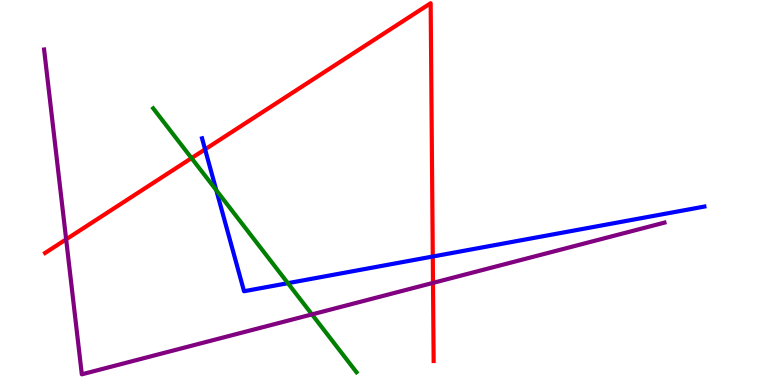[{'lines': ['blue', 'red'], 'intersections': [{'x': 2.65, 'y': 6.12}, {'x': 5.58, 'y': 3.34}]}, {'lines': ['green', 'red'], 'intersections': [{'x': 2.47, 'y': 5.89}]}, {'lines': ['purple', 'red'], 'intersections': [{'x': 0.853, 'y': 3.78}, {'x': 5.59, 'y': 2.65}]}, {'lines': ['blue', 'green'], 'intersections': [{'x': 2.79, 'y': 5.06}, {'x': 3.71, 'y': 2.64}]}, {'lines': ['blue', 'purple'], 'intersections': []}, {'lines': ['green', 'purple'], 'intersections': [{'x': 4.03, 'y': 1.83}]}]